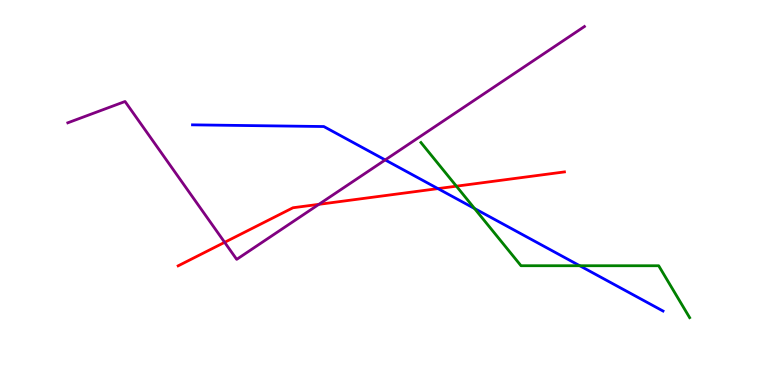[{'lines': ['blue', 'red'], 'intersections': [{'x': 5.65, 'y': 5.1}]}, {'lines': ['green', 'red'], 'intersections': [{'x': 5.89, 'y': 5.16}]}, {'lines': ['purple', 'red'], 'intersections': [{'x': 2.9, 'y': 3.71}, {'x': 4.11, 'y': 4.69}]}, {'lines': ['blue', 'green'], 'intersections': [{'x': 6.12, 'y': 4.58}, {'x': 7.48, 'y': 3.1}]}, {'lines': ['blue', 'purple'], 'intersections': [{'x': 4.97, 'y': 5.85}]}, {'lines': ['green', 'purple'], 'intersections': []}]